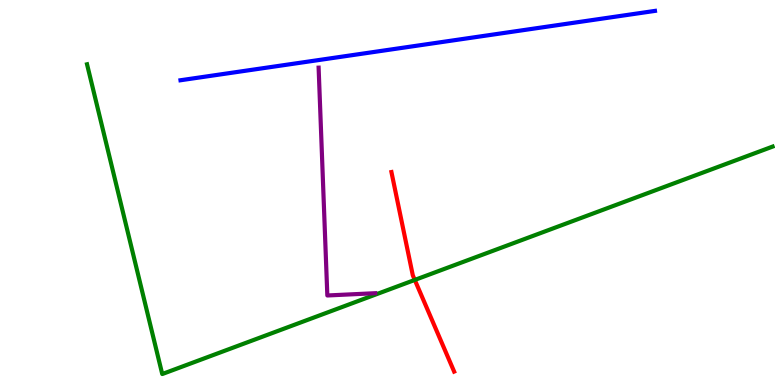[{'lines': ['blue', 'red'], 'intersections': []}, {'lines': ['green', 'red'], 'intersections': [{'x': 5.35, 'y': 2.73}]}, {'lines': ['purple', 'red'], 'intersections': []}, {'lines': ['blue', 'green'], 'intersections': []}, {'lines': ['blue', 'purple'], 'intersections': []}, {'lines': ['green', 'purple'], 'intersections': []}]